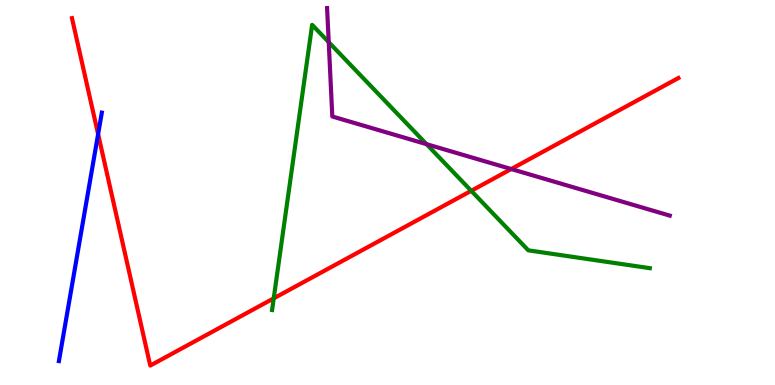[{'lines': ['blue', 'red'], 'intersections': [{'x': 1.27, 'y': 6.52}]}, {'lines': ['green', 'red'], 'intersections': [{'x': 3.53, 'y': 2.25}, {'x': 6.08, 'y': 5.04}]}, {'lines': ['purple', 'red'], 'intersections': [{'x': 6.6, 'y': 5.61}]}, {'lines': ['blue', 'green'], 'intersections': []}, {'lines': ['blue', 'purple'], 'intersections': []}, {'lines': ['green', 'purple'], 'intersections': [{'x': 4.24, 'y': 8.91}, {'x': 5.5, 'y': 6.26}]}]